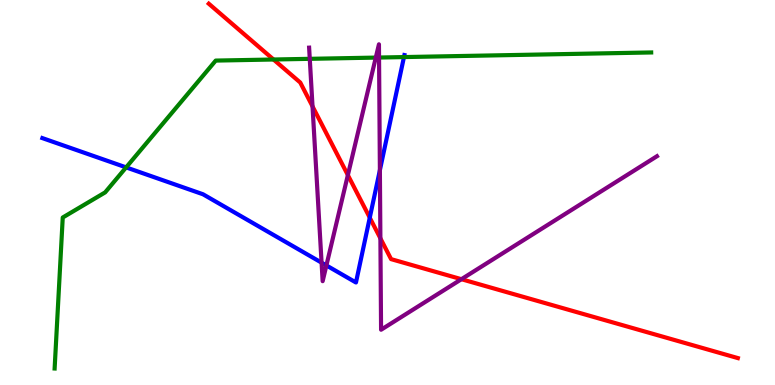[{'lines': ['blue', 'red'], 'intersections': [{'x': 4.77, 'y': 4.35}]}, {'lines': ['green', 'red'], 'intersections': [{'x': 3.53, 'y': 8.45}]}, {'lines': ['purple', 'red'], 'intersections': [{'x': 4.03, 'y': 7.24}, {'x': 4.49, 'y': 5.45}, {'x': 4.91, 'y': 3.81}, {'x': 5.95, 'y': 2.75}]}, {'lines': ['blue', 'green'], 'intersections': [{'x': 1.63, 'y': 5.65}, {'x': 5.21, 'y': 8.52}]}, {'lines': ['blue', 'purple'], 'intersections': [{'x': 4.15, 'y': 3.18}, {'x': 4.21, 'y': 3.11}, {'x': 4.9, 'y': 5.58}]}, {'lines': ['green', 'purple'], 'intersections': [{'x': 4.0, 'y': 8.47}, {'x': 4.85, 'y': 8.5}, {'x': 4.89, 'y': 8.51}]}]